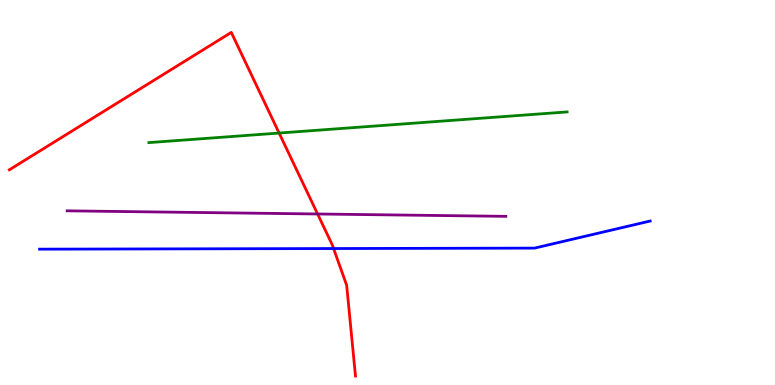[{'lines': ['blue', 'red'], 'intersections': [{'x': 4.3, 'y': 3.54}]}, {'lines': ['green', 'red'], 'intersections': [{'x': 3.6, 'y': 6.54}]}, {'lines': ['purple', 'red'], 'intersections': [{'x': 4.1, 'y': 4.44}]}, {'lines': ['blue', 'green'], 'intersections': []}, {'lines': ['blue', 'purple'], 'intersections': []}, {'lines': ['green', 'purple'], 'intersections': []}]